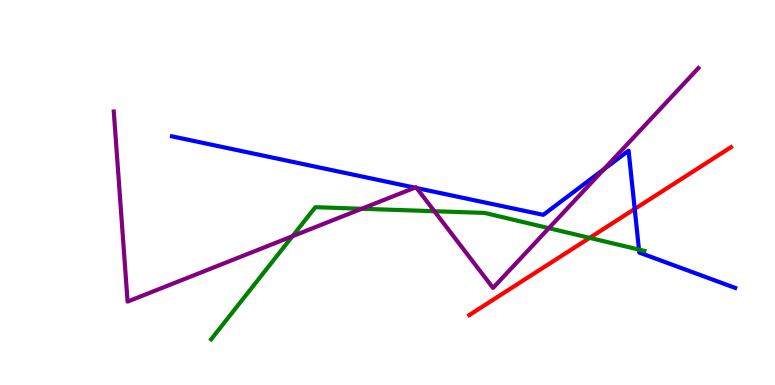[{'lines': ['blue', 'red'], 'intersections': [{'x': 8.19, 'y': 4.57}]}, {'lines': ['green', 'red'], 'intersections': [{'x': 7.61, 'y': 3.82}]}, {'lines': ['purple', 'red'], 'intersections': []}, {'lines': ['blue', 'green'], 'intersections': [{'x': 8.24, 'y': 3.52}]}, {'lines': ['blue', 'purple'], 'intersections': [{'x': 5.35, 'y': 5.13}, {'x': 5.38, 'y': 5.12}, {'x': 7.79, 'y': 5.6}]}, {'lines': ['green', 'purple'], 'intersections': [{'x': 3.77, 'y': 3.86}, {'x': 4.67, 'y': 4.58}, {'x': 5.61, 'y': 4.51}, {'x': 7.08, 'y': 4.07}]}]